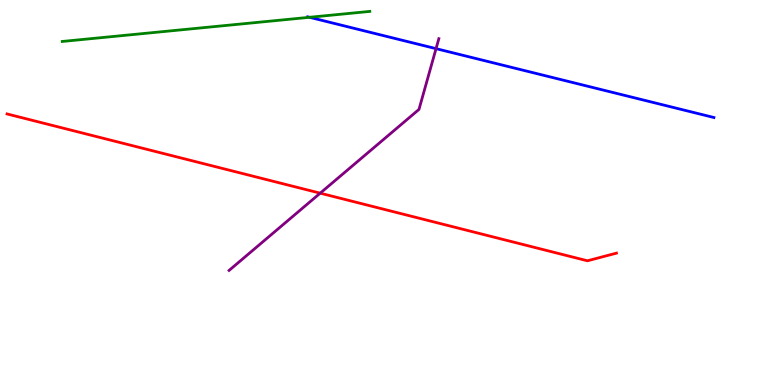[{'lines': ['blue', 'red'], 'intersections': []}, {'lines': ['green', 'red'], 'intersections': []}, {'lines': ['purple', 'red'], 'intersections': [{'x': 4.13, 'y': 4.98}]}, {'lines': ['blue', 'green'], 'intersections': [{'x': 3.99, 'y': 9.55}]}, {'lines': ['blue', 'purple'], 'intersections': [{'x': 5.63, 'y': 8.74}]}, {'lines': ['green', 'purple'], 'intersections': []}]